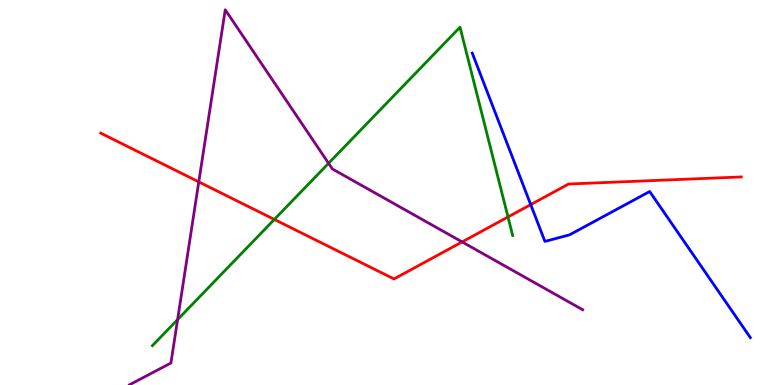[{'lines': ['blue', 'red'], 'intersections': [{'x': 6.85, 'y': 4.69}]}, {'lines': ['green', 'red'], 'intersections': [{'x': 3.54, 'y': 4.3}, {'x': 6.55, 'y': 4.36}]}, {'lines': ['purple', 'red'], 'intersections': [{'x': 2.56, 'y': 5.28}, {'x': 5.96, 'y': 3.72}]}, {'lines': ['blue', 'green'], 'intersections': []}, {'lines': ['blue', 'purple'], 'intersections': []}, {'lines': ['green', 'purple'], 'intersections': [{'x': 2.29, 'y': 1.7}, {'x': 4.24, 'y': 5.76}]}]